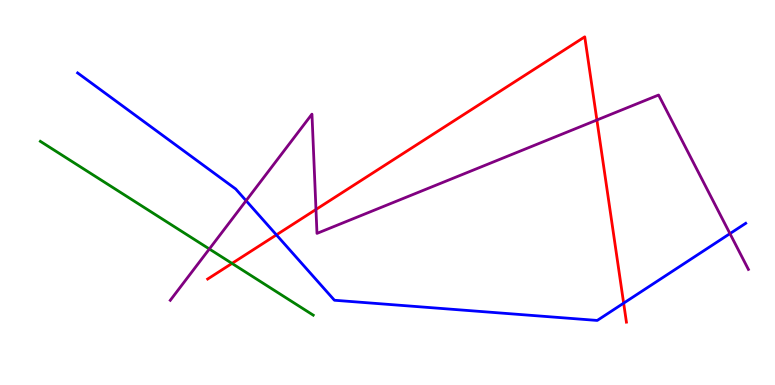[{'lines': ['blue', 'red'], 'intersections': [{'x': 3.57, 'y': 3.9}, {'x': 8.05, 'y': 2.13}]}, {'lines': ['green', 'red'], 'intersections': [{'x': 2.99, 'y': 3.16}]}, {'lines': ['purple', 'red'], 'intersections': [{'x': 4.08, 'y': 4.56}, {'x': 7.7, 'y': 6.88}]}, {'lines': ['blue', 'green'], 'intersections': []}, {'lines': ['blue', 'purple'], 'intersections': [{'x': 3.18, 'y': 4.79}, {'x': 9.42, 'y': 3.93}]}, {'lines': ['green', 'purple'], 'intersections': [{'x': 2.7, 'y': 3.53}]}]